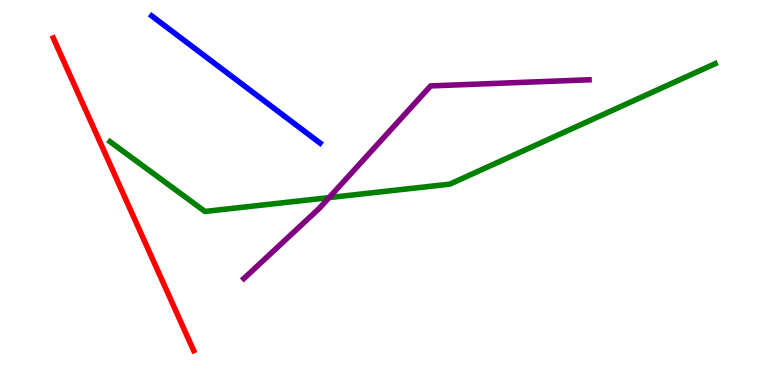[{'lines': ['blue', 'red'], 'intersections': []}, {'lines': ['green', 'red'], 'intersections': []}, {'lines': ['purple', 'red'], 'intersections': []}, {'lines': ['blue', 'green'], 'intersections': []}, {'lines': ['blue', 'purple'], 'intersections': []}, {'lines': ['green', 'purple'], 'intersections': [{'x': 4.25, 'y': 4.87}]}]